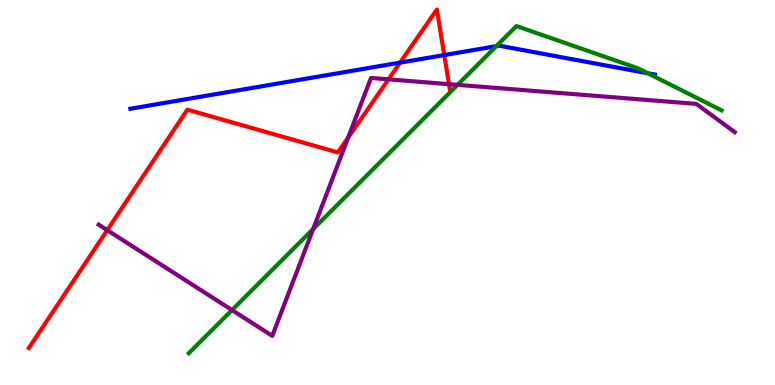[{'lines': ['blue', 'red'], 'intersections': [{'x': 5.16, 'y': 8.37}, {'x': 5.73, 'y': 8.57}]}, {'lines': ['green', 'red'], 'intersections': []}, {'lines': ['purple', 'red'], 'intersections': [{'x': 1.38, 'y': 4.02}, {'x': 4.49, 'y': 6.43}, {'x': 5.01, 'y': 7.94}, {'x': 5.79, 'y': 7.81}]}, {'lines': ['blue', 'green'], 'intersections': [{'x': 6.4, 'y': 8.8}, {'x': 8.36, 'y': 8.1}]}, {'lines': ['blue', 'purple'], 'intersections': []}, {'lines': ['green', 'purple'], 'intersections': [{'x': 2.99, 'y': 1.95}, {'x': 4.04, 'y': 4.05}, {'x': 5.9, 'y': 7.8}]}]